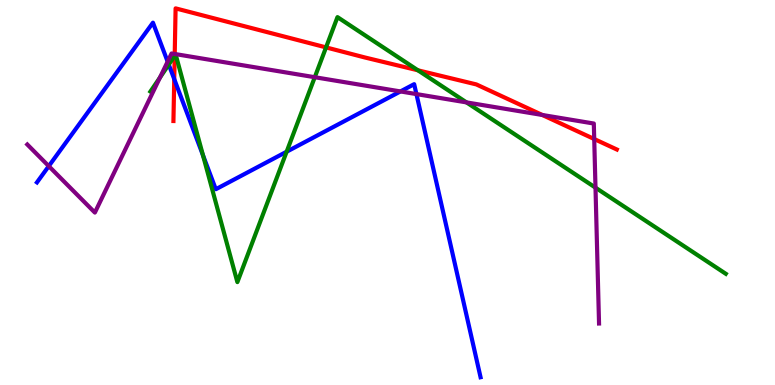[{'lines': ['blue', 'red'], 'intersections': [{'x': 2.25, 'y': 7.95}]}, {'lines': ['green', 'red'], 'intersections': [{'x': 2.25, 'y': 8.55}, {'x': 4.21, 'y': 8.77}, {'x': 5.39, 'y': 8.17}]}, {'lines': ['purple', 'red'], 'intersections': [{'x': 2.25, 'y': 8.6}, {'x': 7.0, 'y': 7.01}, {'x': 7.67, 'y': 6.39}]}, {'lines': ['blue', 'green'], 'intersections': [{'x': 2.18, 'y': 8.32}, {'x': 2.62, 'y': 5.97}, {'x': 3.7, 'y': 6.06}]}, {'lines': ['blue', 'purple'], 'intersections': [{'x': 0.629, 'y': 5.68}, {'x': 2.16, 'y': 8.4}, {'x': 5.17, 'y': 7.63}, {'x': 5.37, 'y': 7.56}]}, {'lines': ['green', 'purple'], 'intersections': [{'x': 2.06, 'y': 7.99}, {'x': 4.06, 'y': 7.99}, {'x': 6.02, 'y': 7.34}, {'x': 7.68, 'y': 5.13}]}]